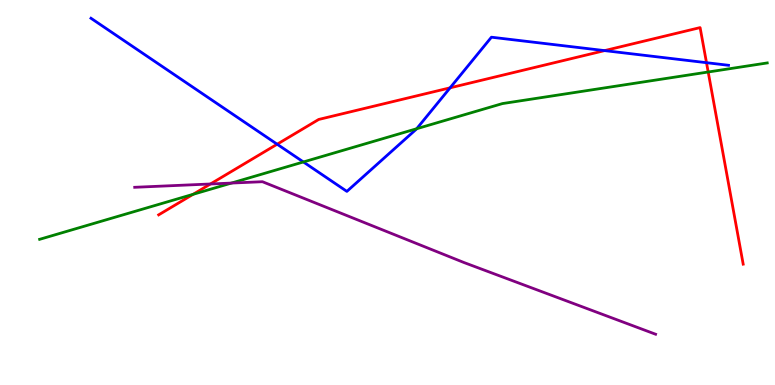[{'lines': ['blue', 'red'], 'intersections': [{'x': 3.58, 'y': 6.25}, {'x': 5.81, 'y': 7.72}, {'x': 7.8, 'y': 8.69}, {'x': 9.12, 'y': 8.37}]}, {'lines': ['green', 'red'], 'intersections': [{'x': 2.49, 'y': 4.95}, {'x': 9.14, 'y': 8.13}]}, {'lines': ['purple', 'red'], 'intersections': [{'x': 2.72, 'y': 5.22}]}, {'lines': ['blue', 'green'], 'intersections': [{'x': 3.91, 'y': 5.79}, {'x': 5.38, 'y': 6.66}]}, {'lines': ['blue', 'purple'], 'intersections': []}, {'lines': ['green', 'purple'], 'intersections': [{'x': 2.99, 'y': 5.25}]}]